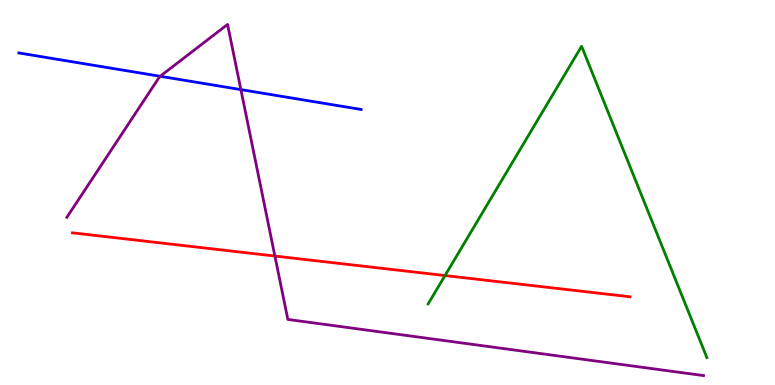[{'lines': ['blue', 'red'], 'intersections': []}, {'lines': ['green', 'red'], 'intersections': [{'x': 5.74, 'y': 2.84}]}, {'lines': ['purple', 'red'], 'intersections': [{'x': 3.55, 'y': 3.35}]}, {'lines': ['blue', 'green'], 'intersections': []}, {'lines': ['blue', 'purple'], 'intersections': [{'x': 2.07, 'y': 8.02}, {'x': 3.11, 'y': 7.67}]}, {'lines': ['green', 'purple'], 'intersections': []}]